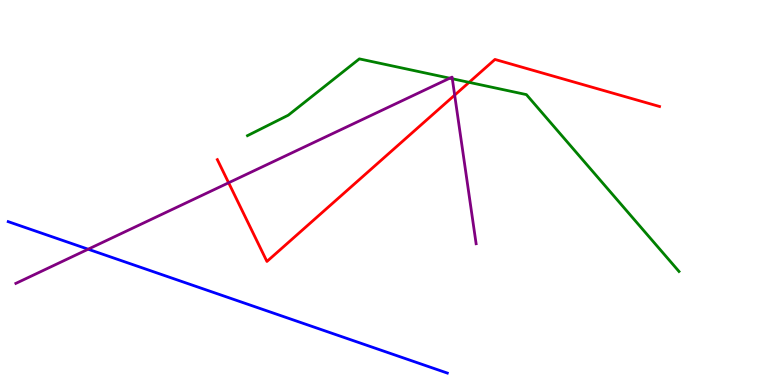[{'lines': ['blue', 'red'], 'intersections': []}, {'lines': ['green', 'red'], 'intersections': [{'x': 6.05, 'y': 7.86}]}, {'lines': ['purple', 'red'], 'intersections': [{'x': 2.95, 'y': 5.25}, {'x': 5.87, 'y': 7.53}]}, {'lines': ['blue', 'green'], 'intersections': []}, {'lines': ['blue', 'purple'], 'intersections': [{'x': 1.14, 'y': 3.53}]}, {'lines': ['green', 'purple'], 'intersections': [{'x': 5.8, 'y': 7.97}, {'x': 5.84, 'y': 7.95}]}]